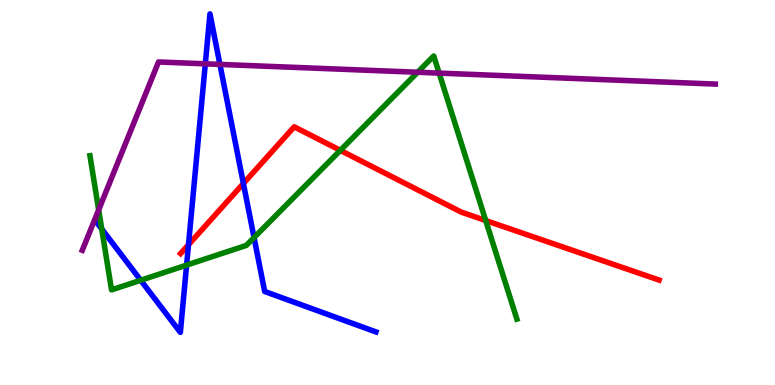[{'lines': ['blue', 'red'], 'intersections': [{'x': 2.43, 'y': 3.64}, {'x': 3.14, 'y': 5.23}]}, {'lines': ['green', 'red'], 'intersections': [{'x': 4.39, 'y': 6.09}, {'x': 6.27, 'y': 4.27}]}, {'lines': ['purple', 'red'], 'intersections': []}, {'lines': ['blue', 'green'], 'intersections': [{'x': 1.31, 'y': 4.05}, {'x': 1.82, 'y': 2.72}, {'x': 2.41, 'y': 3.11}, {'x': 3.28, 'y': 3.83}]}, {'lines': ['blue', 'purple'], 'intersections': [{'x': 2.65, 'y': 8.34}, {'x': 2.84, 'y': 8.33}]}, {'lines': ['green', 'purple'], 'intersections': [{'x': 1.27, 'y': 4.55}, {'x': 5.39, 'y': 8.12}, {'x': 5.67, 'y': 8.1}]}]